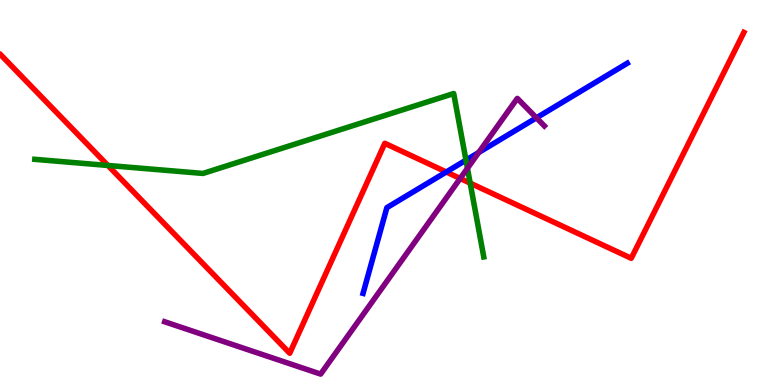[{'lines': ['blue', 'red'], 'intersections': [{'x': 5.76, 'y': 5.53}]}, {'lines': ['green', 'red'], 'intersections': [{'x': 1.39, 'y': 5.7}, {'x': 6.07, 'y': 5.24}]}, {'lines': ['purple', 'red'], 'intersections': [{'x': 5.94, 'y': 5.36}]}, {'lines': ['blue', 'green'], 'intersections': [{'x': 6.01, 'y': 5.84}]}, {'lines': ['blue', 'purple'], 'intersections': [{'x': 6.18, 'y': 6.04}, {'x': 6.92, 'y': 6.94}]}, {'lines': ['green', 'purple'], 'intersections': [{'x': 6.03, 'y': 5.63}]}]